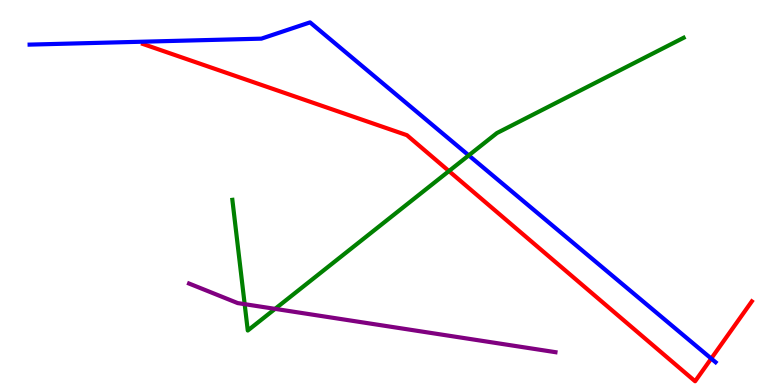[{'lines': ['blue', 'red'], 'intersections': [{'x': 9.18, 'y': 0.687}]}, {'lines': ['green', 'red'], 'intersections': [{'x': 5.79, 'y': 5.56}]}, {'lines': ['purple', 'red'], 'intersections': []}, {'lines': ['blue', 'green'], 'intersections': [{'x': 6.05, 'y': 5.96}]}, {'lines': ['blue', 'purple'], 'intersections': []}, {'lines': ['green', 'purple'], 'intersections': [{'x': 3.16, 'y': 2.1}, {'x': 3.55, 'y': 1.98}]}]